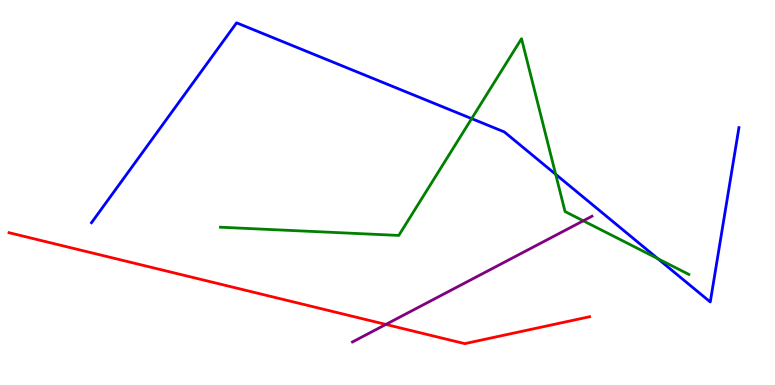[{'lines': ['blue', 'red'], 'intersections': []}, {'lines': ['green', 'red'], 'intersections': []}, {'lines': ['purple', 'red'], 'intersections': [{'x': 4.98, 'y': 1.57}]}, {'lines': ['blue', 'green'], 'intersections': [{'x': 6.09, 'y': 6.92}, {'x': 7.17, 'y': 5.47}, {'x': 8.49, 'y': 3.28}]}, {'lines': ['blue', 'purple'], 'intersections': []}, {'lines': ['green', 'purple'], 'intersections': [{'x': 7.53, 'y': 4.26}]}]